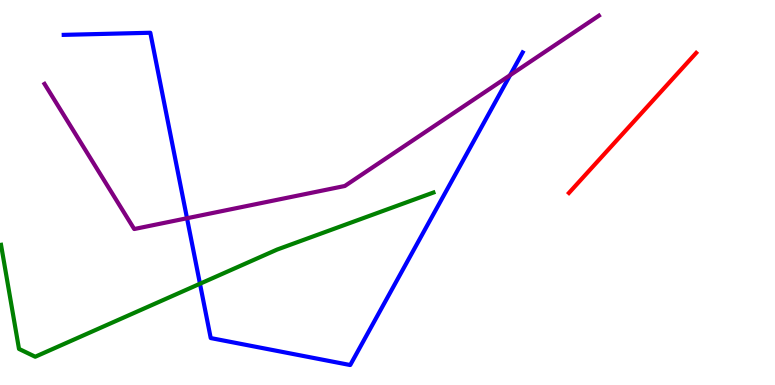[{'lines': ['blue', 'red'], 'intersections': []}, {'lines': ['green', 'red'], 'intersections': []}, {'lines': ['purple', 'red'], 'intersections': []}, {'lines': ['blue', 'green'], 'intersections': [{'x': 2.58, 'y': 2.63}]}, {'lines': ['blue', 'purple'], 'intersections': [{'x': 2.41, 'y': 4.33}, {'x': 6.58, 'y': 8.05}]}, {'lines': ['green', 'purple'], 'intersections': []}]